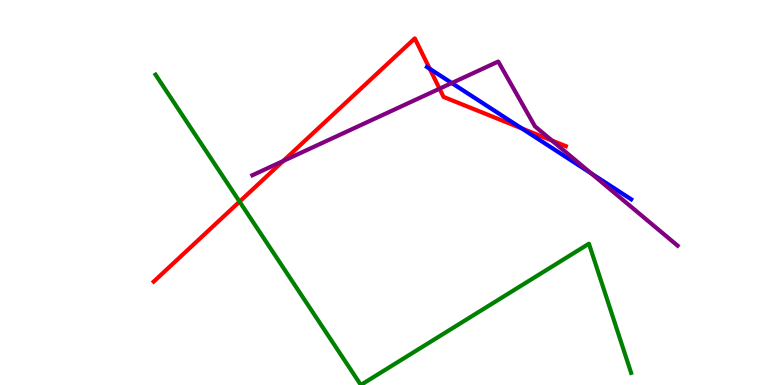[{'lines': ['blue', 'red'], 'intersections': [{'x': 5.54, 'y': 8.21}, {'x': 6.73, 'y': 6.66}]}, {'lines': ['green', 'red'], 'intersections': [{'x': 3.09, 'y': 4.76}]}, {'lines': ['purple', 'red'], 'intersections': [{'x': 3.65, 'y': 5.82}, {'x': 5.67, 'y': 7.7}, {'x': 7.12, 'y': 6.35}]}, {'lines': ['blue', 'green'], 'intersections': []}, {'lines': ['blue', 'purple'], 'intersections': [{'x': 5.83, 'y': 7.84}, {'x': 7.63, 'y': 5.5}]}, {'lines': ['green', 'purple'], 'intersections': []}]